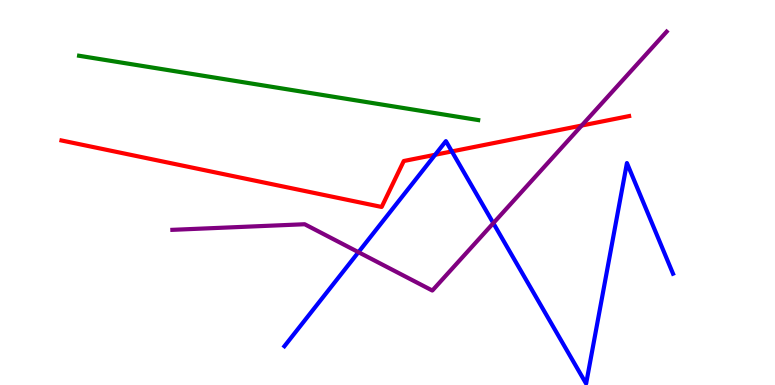[{'lines': ['blue', 'red'], 'intersections': [{'x': 5.61, 'y': 5.98}, {'x': 5.83, 'y': 6.07}]}, {'lines': ['green', 'red'], 'intersections': []}, {'lines': ['purple', 'red'], 'intersections': [{'x': 7.51, 'y': 6.74}]}, {'lines': ['blue', 'green'], 'intersections': []}, {'lines': ['blue', 'purple'], 'intersections': [{'x': 4.63, 'y': 3.45}, {'x': 6.37, 'y': 4.2}]}, {'lines': ['green', 'purple'], 'intersections': []}]